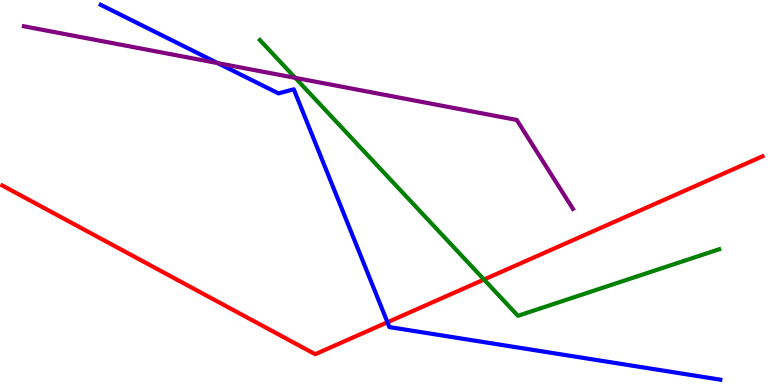[{'lines': ['blue', 'red'], 'intersections': [{'x': 5.0, 'y': 1.63}]}, {'lines': ['green', 'red'], 'intersections': [{'x': 6.25, 'y': 2.74}]}, {'lines': ['purple', 'red'], 'intersections': []}, {'lines': ['blue', 'green'], 'intersections': []}, {'lines': ['blue', 'purple'], 'intersections': [{'x': 2.81, 'y': 8.36}]}, {'lines': ['green', 'purple'], 'intersections': [{'x': 3.81, 'y': 7.98}]}]